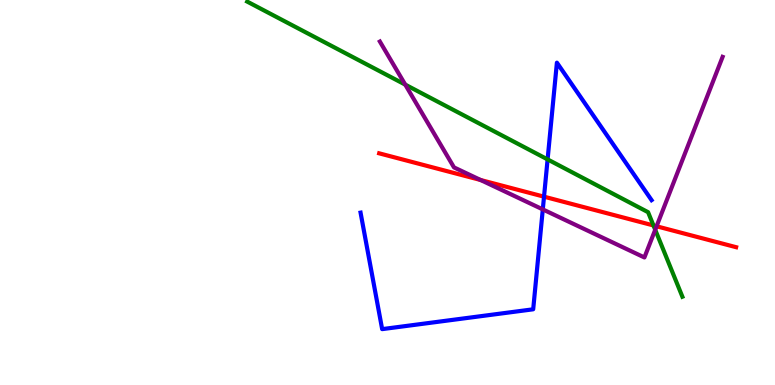[{'lines': ['blue', 'red'], 'intersections': [{'x': 7.02, 'y': 4.89}]}, {'lines': ['green', 'red'], 'intersections': [{'x': 8.43, 'y': 4.14}]}, {'lines': ['purple', 'red'], 'intersections': [{'x': 6.2, 'y': 5.32}, {'x': 8.47, 'y': 4.12}]}, {'lines': ['blue', 'green'], 'intersections': [{'x': 7.07, 'y': 5.86}]}, {'lines': ['blue', 'purple'], 'intersections': [{'x': 7.0, 'y': 4.56}]}, {'lines': ['green', 'purple'], 'intersections': [{'x': 5.23, 'y': 7.8}, {'x': 8.45, 'y': 4.03}]}]